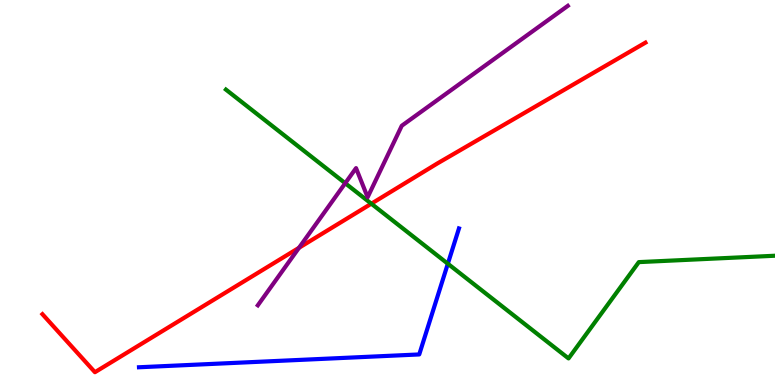[{'lines': ['blue', 'red'], 'intersections': []}, {'lines': ['green', 'red'], 'intersections': [{'x': 4.79, 'y': 4.71}]}, {'lines': ['purple', 'red'], 'intersections': [{'x': 3.86, 'y': 3.56}]}, {'lines': ['blue', 'green'], 'intersections': [{'x': 5.78, 'y': 3.15}]}, {'lines': ['blue', 'purple'], 'intersections': []}, {'lines': ['green', 'purple'], 'intersections': [{'x': 4.45, 'y': 5.24}]}]